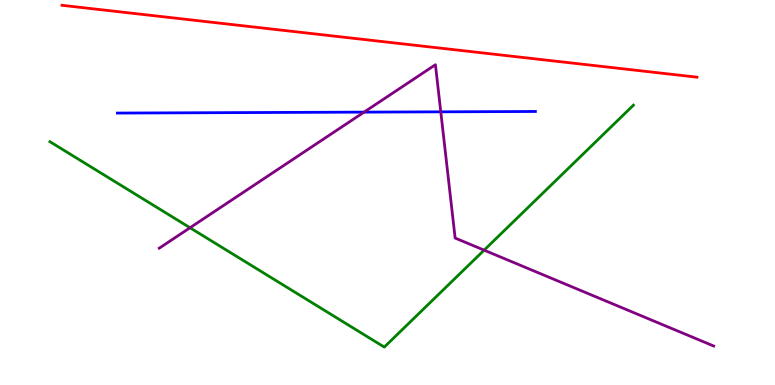[{'lines': ['blue', 'red'], 'intersections': []}, {'lines': ['green', 'red'], 'intersections': []}, {'lines': ['purple', 'red'], 'intersections': []}, {'lines': ['blue', 'green'], 'intersections': []}, {'lines': ['blue', 'purple'], 'intersections': [{'x': 4.7, 'y': 7.09}, {'x': 5.69, 'y': 7.1}]}, {'lines': ['green', 'purple'], 'intersections': [{'x': 2.45, 'y': 4.08}, {'x': 6.25, 'y': 3.5}]}]